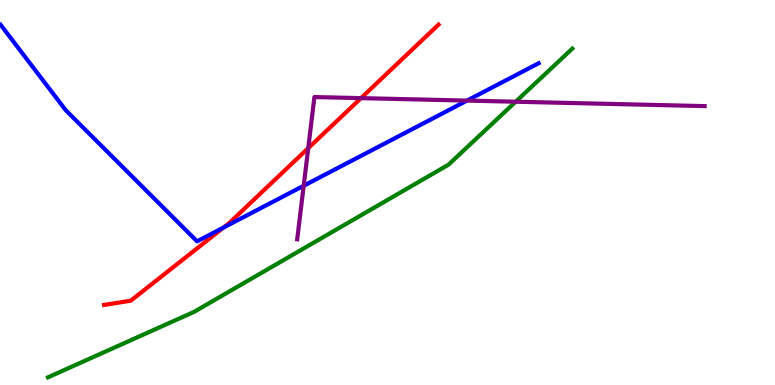[{'lines': ['blue', 'red'], 'intersections': [{'x': 2.88, 'y': 4.09}]}, {'lines': ['green', 'red'], 'intersections': []}, {'lines': ['purple', 'red'], 'intersections': [{'x': 3.98, 'y': 6.15}, {'x': 4.66, 'y': 7.45}]}, {'lines': ['blue', 'green'], 'intersections': []}, {'lines': ['blue', 'purple'], 'intersections': [{'x': 3.92, 'y': 5.18}, {'x': 6.03, 'y': 7.39}]}, {'lines': ['green', 'purple'], 'intersections': [{'x': 6.65, 'y': 7.36}]}]